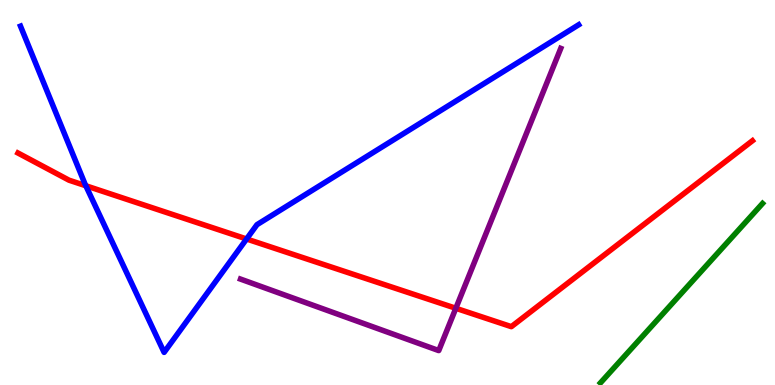[{'lines': ['blue', 'red'], 'intersections': [{'x': 1.11, 'y': 5.18}, {'x': 3.18, 'y': 3.79}]}, {'lines': ['green', 'red'], 'intersections': []}, {'lines': ['purple', 'red'], 'intersections': [{'x': 5.88, 'y': 1.99}]}, {'lines': ['blue', 'green'], 'intersections': []}, {'lines': ['blue', 'purple'], 'intersections': []}, {'lines': ['green', 'purple'], 'intersections': []}]